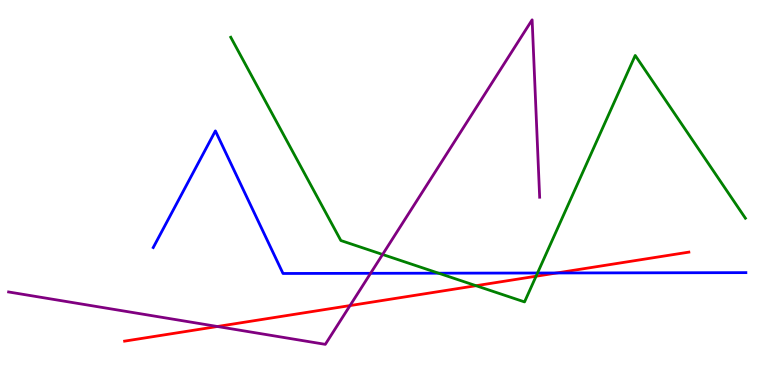[{'lines': ['blue', 'red'], 'intersections': [{'x': 7.18, 'y': 2.91}]}, {'lines': ['green', 'red'], 'intersections': [{'x': 6.14, 'y': 2.58}, {'x': 6.92, 'y': 2.83}]}, {'lines': ['purple', 'red'], 'intersections': [{'x': 2.81, 'y': 1.52}, {'x': 4.52, 'y': 2.06}]}, {'lines': ['blue', 'green'], 'intersections': [{'x': 5.66, 'y': 2.9}, {'x': 6.94, 'y': 2.91}]}, {'lines': ['blue', 'purple'], 'intersections': [{'x': 4.78, 'y': 2.9}]}, {'lines': ['green', 'purple'], 'intersections': [{'x': 4.94, 'y': 3.39}]}]